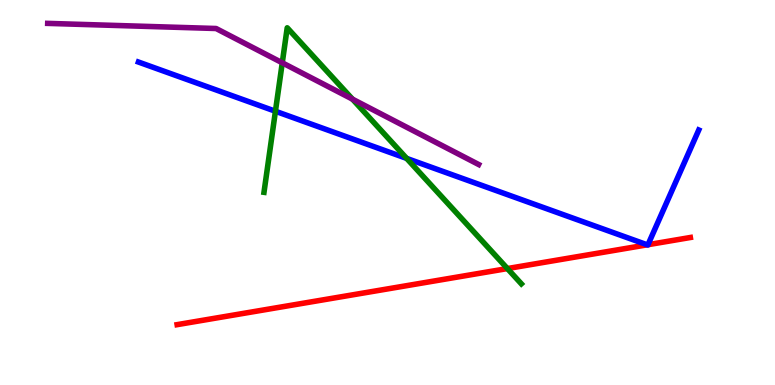[{'lines': ['blue', 'red'], 'intersections': [{'x': 8.35, 'y': 3.64}, {'x': 8.36, 'y': 3.64}]}, {'lines': ['green', 'red'], 'intersections': [{'x': 6.55, 'y': 3.02}]}, {'lines': ['purple', 'red'], 'intersections': []}, {'lines': ['blue', 'green'], 'intersections': [{'x': 3.55, 'y': 7.11}, {'x': 5.25, 'y': 5.89}]}, {'lines': ['blue', 'purple'], 'intersections': []}, {'lines': ['green', 'purple'], 'intersections': [{'x': 3.64, 'y': 8.37}, {'x': 4.55, 'y': 7.42}]}]